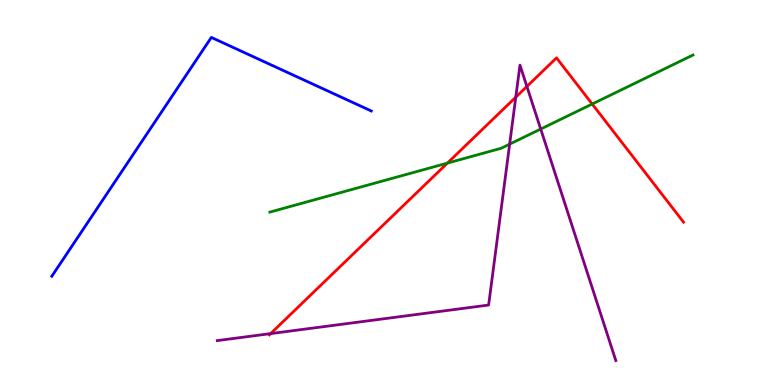[{'lines': ['blue', 'red'], 'intersections': []}, {'lines': ['green', 'red'], 'intersections': [{'x': 5.77, 'y': 5.76}, {'x': 7.64, 'y': 7.3}]}, {'lines': ['purple', 'red'], 'intersections': [{'x': 3.49, 'y': 1.33}, {'x': 6.66, 'y': 7.48}, {'x': 6.8, 'y': 7.75}]}, {'lines': ['blue', 'green'], 'intersections': []}, {'lines': ['blue', 'purple'], 'intersections': []}, {'lines': ['green', 'purple'], 'intersections': [{'x': 6.58, 'y': 6.26}, {'x': 6.98, 'y': 6.65}]}]